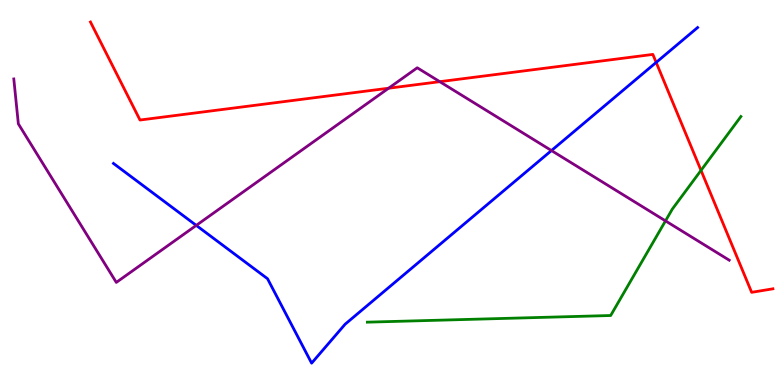[{'lines': ['blue', 'red'], 'intersections': [{'x': 8.47, 'y': 8.38}]}, {'lines': ['green', 'red'], 'intersections': [{'x': 9.05, 'y': 5.57}]}, {'lines': ['purple', 'red'], 'intersections': [{'x': 5.01, 'y': 7.71}, {'x': 5.67, 'y': 7.88}]}, {'lines': ['blue', 'green'], 'intersections': []}, {'lines': ['blue', 'purple'], 'intersections': [{'x': 2.53, 'y': 4.15}, {'x': 7.12, 'y': 6.09}]}, {'lines': ['green', 'purple'], 'intersections': [{'x': 8.59, 'y': 4.26}]}]